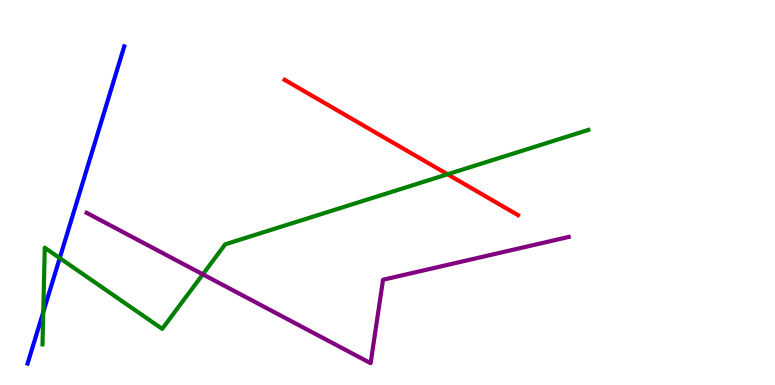[{'lines': ['blue', 'red'], 'intersections': []}, {'lines': ['green', 'red'], 'intersections': [{'x': 5.77, 'y': 5.47}]}, {'lines': ['purple', 'red'], 'intersections': []}, {'lines': ['blue', 'green'], 'intersections': [{'x': 0.558, 'y': 1.89}, {'x': 0.771, 'y': 3.3}]}, {'lines': ['blue', 'purple'], 'intersections': []}, {'lines': ['green', 'purple'], 'intersections': [{'x': 2.62, 'y': 2.87}]}]